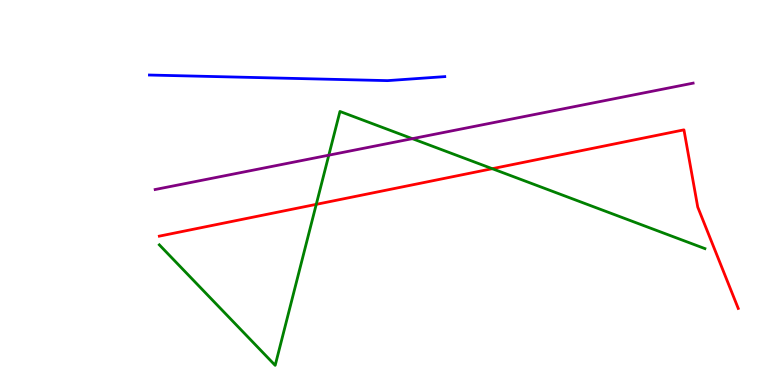[{'lines': ['blue', 'red'], 'intersections': []}, {'lines': ['green', 'red'], 'intersections': [{'x': 4.08, 'y': 4.69}, {'x': 6.35, 'y': 5.62}]}, {'lines': ['purple', 'red'], 'intersections': []}, {'lines': ['blue', 'green'], 'intersections': []}, {'lines': ['blue', 'purple'], 'intersections': []}, {'lines': ['green', 'purple'], 'intersections': [{'x': 4.24, 'y': 5.97}, {'x': 5.32, 'y': 6.4}]}]